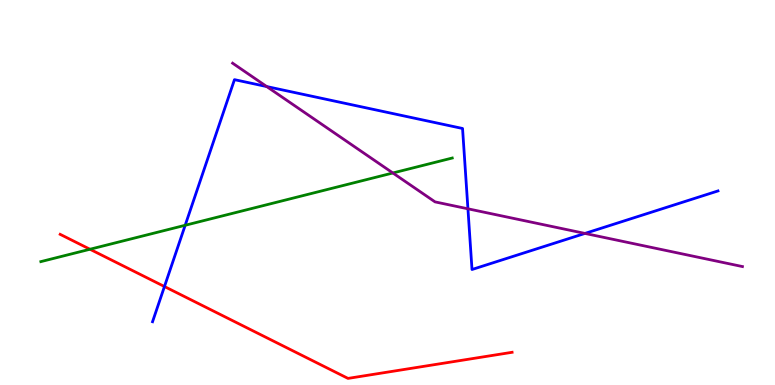[{'lines': ['blue', 'red'], 'intersections': [{'x': 2.12, 'y': 2.56}]}, {'lines': ['green', 'red'], 'intersections': [{'x': 1.16, 'y': 3.53}]}, {'lines': ['purple', 'red'], 'intersections': []}, {'lines': ['blue', 'green'], 'intersections': [{'x': 2.39, 'y': 4.15}]}, {'lines': ['blue', 'purple'], 'intersections': [{'x': 3.44, 'y': 7.75}, {'x': 6.04, 'y': 4.58}, {'x': 7.55, 'y': 3.94}]}, {'lines': ['green', 'purple'], 'intersections': [{'x': 5.07, 'y': 5.51}]}]